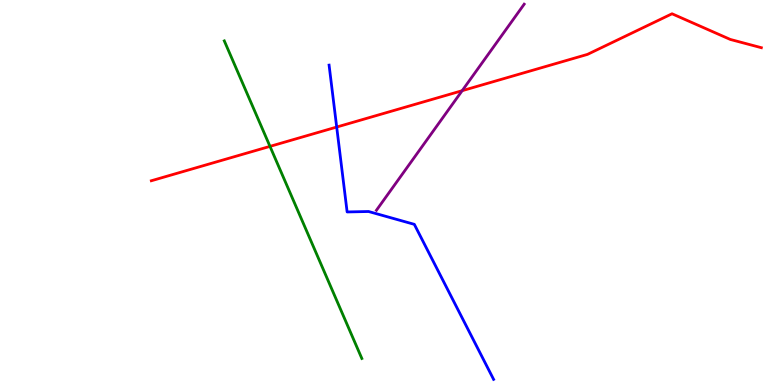[{'lines': ['blue', 'red'], 'intersections': [{'x': 4.34, 'y': 6.7}]}, {'lines': ['green', 'red'], 'intersections': [{'x': 3.48, 'y': 6.2}]}, {'lines': ['purple', 'red'], 'intersections': [{'x': 5.96, 'y': 7.64}]}, {'lines': ['blue', 'green'], 'intersections': []}, {'lines': ['blue', 'purple'], 'intersections': []}, {'lines': ['green', 'purple'], 'intersections': []}]